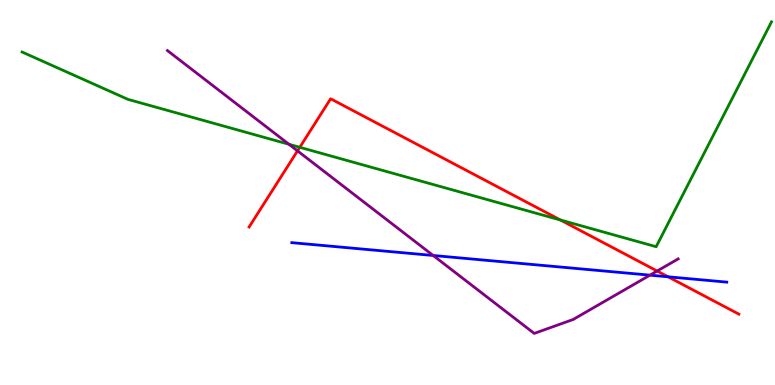[{'lines': ['blue', 'red'], 'intersections': [{'x': 8.62, 'y': 2.81}]}, {'lines': ['green', 'red'], 'intersections': [{'x': 3.87, 'y': 6.17}, {'x': 7.23, 'y': 4.29}]}, {'lines': ['purple', 'red'], 'intersections': [{'x': 3.84, 'y': 6.08}, {'x': 8.48, 'y': 2.96}]}, {'lines': ['blue', 'green'], 'intersections': []}, {'lines': ['blue', 'purple'], 'intersections': [{'x': 5.59, 'y': 3.36}, {'x': 8.39, 'y': 2.85}]}, {'lines': ['green', 'purple'], 'intersections': [{'x': 3.73, 'y': 6.25}]}]